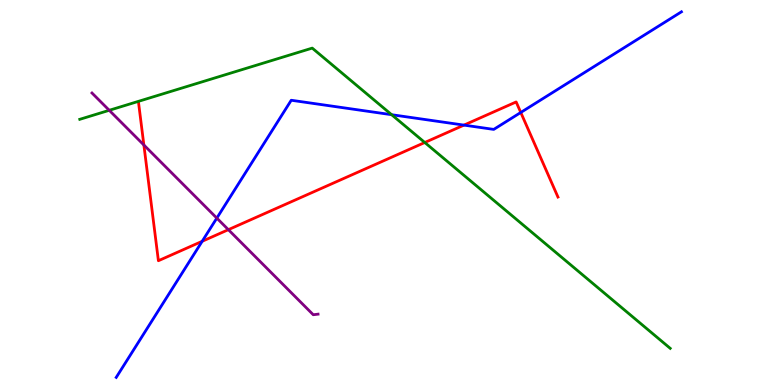[{'lines': ['blue', 'red'], 'intersections': [{'x': 2.61, 'y': 3.73}, {'x': 5.99, 'y': 6.75}, {'x': 6.72, 'y': 7.08}]}, {'lines': ['green', 'red'], 'intersections': [{'x': 5.48, 'y': 6.3}]}, {'lines': ['purple', 'red'], 'intersections': [{'x': 1.86, 'y': 6.23}, {'x': 2.95, 'y': 4.03}]}, {'lines': ['blue', 'green'], 'intersections': [{'x': 5.05, 'y': 7.02}]}, {'lines': ['blue', 'purple'], 'intersections': [{'x': 2.8, 'y': 4.33}]}, {'lines': ['green', 'purple'], 'intersections': [{'x': 1.41, 'y': 7.14}]}]